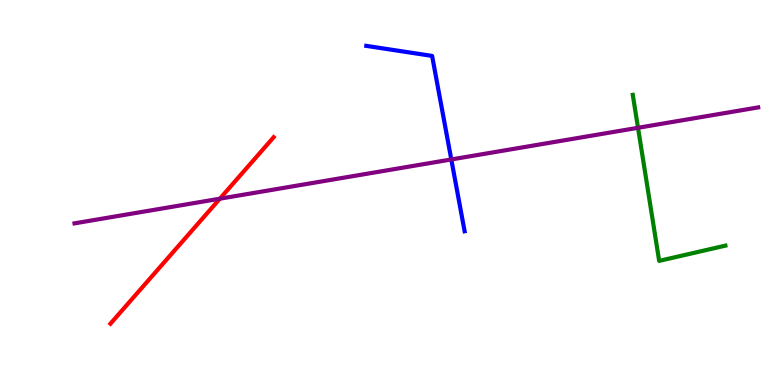[{'lines': ['blue', 'red'], 'intersections': []}, {'lines': ['green', 'red'], 'intersections': []}, {'lines': ['purple', 'red'], 'intersections': [{'x': 2.84, 'y': 4.84}]}, {'lines': ['blue', 'green'], 'intersections': []}, {'lines': ['blue', 'purple'], 'intersections': [{'x': 5.82, 'y': 5.86}]}, {'lines': ['green', 'purple'], 'intersections': [{'x': 8.23, 'y': 6.68}]}]